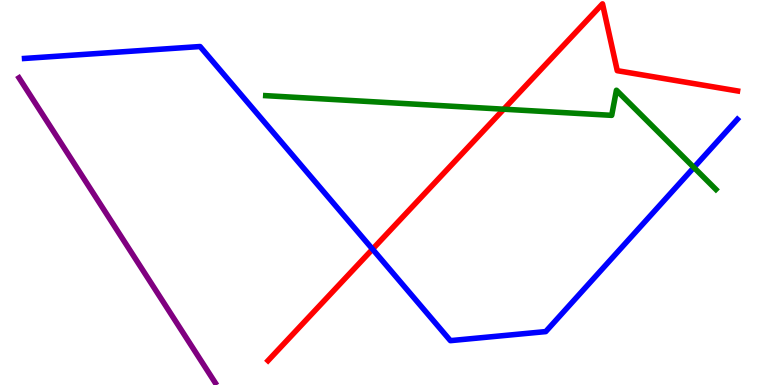[{'lines': ['blue', 'red'], 'intersections': [{'x': 4.81, 'y': 3.53}]}, {'lines': ['green', 'red'], 'intersections': [{'x': 6.5, 'y': 7.16}]}, {'lines': ['purple', 'red'], 'intersections': []}, {'lines': ['blue', 'green'], 'intersections': [{'x': 8.95, 'y': 5.65}]}, {'lines': ['blue', 'purple'], 'intersections': []}, {'lines': ['green', 'purple'], 'intersections': []}]